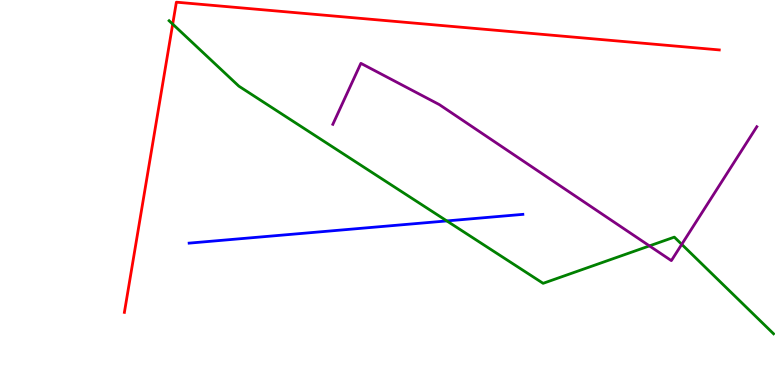[{'lines': ['blue', 'red'], 'intersections': []}, {'lines': ['green', 'red'], 'intersections': [{'x': 2.23, 'y': 9.37}]}, {'lines': ['purple', 'red'], 'intersections': []}, {'lines': ['blue', 'green'], 'intersections': [{'x': 5.77, 'y': 4.26}]}, {'lines': ['blue', 'purple'], 'intersections': []}, {'lines': ['green', 'purple'], 'intersections': [{'x': 8.38, 'y': 3.61}, {'x': 8.8, 'y': 3.65}]}]